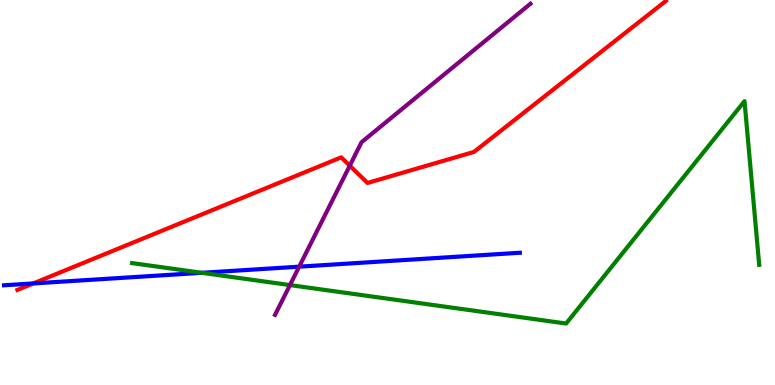[{'lines': ['blue', 'red'], 'intersections': [{'x': 0.429, 'y': 2.64}]}, {'lines': ['green', 'red'], 'intersections': []}, {'lines': ['purple', 'red'], 'intersections': [{'x': 4.51, 'y': 5.7}]}, {'lines': ['blue', 'green'], 'intersections': [{'x': 2.6, 'y': 2.91}]}, {'lines': ['blue', 'purple'], 'intersections': [{'x': 3.86, 'y': 3.07}]}, {'lines': ['green', 'purple'], 'intersections': [{'x': 3.74, 'y': 2.6}]}]